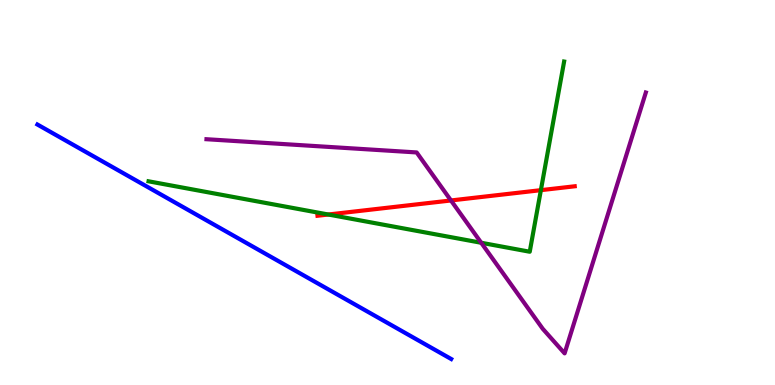[{'lines': ['blue', 'red'], 'intersections': []}, {'lines': ['green', 'red'], 'intersections': [{'x': 4.24, 'y': 4.43}, {'x': 6.98, 'y': 5.06}]}, {'lines': ['purple', 'red'], 'intersections': [{'x': 5.82, 'y': 4.79}]}, {'lines': ['blue', 'green'], 'intersections': []}, {'lines': ['blue', 'purple'], 'intersections': []}, {'lines': ['green', 'purple'], 'intersections': [{'x': 6.21, 'y': 3.69}]}]